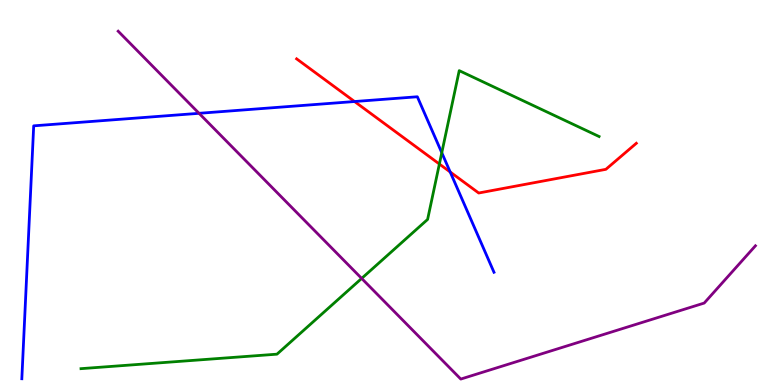[{'lines': ['blue', 'red'], 'intersections': [{'x': 4.57, 'y': 7.36}, {'x': 5.81, 'y': 5.53}]}, {'lines': ['green', 'red'], 'intersections': [{'x': 5.67, 'y': 5.74}]}, {'lines': ['purple', 'red'], 'intersections': []}, {'lines': ['blue', 'green'], 'intersections': [{'x': 5.7, 'y': 6.03}]}, {'lines': ['blue', 'purple'], 'intersections': [{'x': 2.57, 'y': 7.06}]}, {'lines': ['green', 'purple'], 'intersections': [{'x': 4.67, 'y': 2.77}]}]